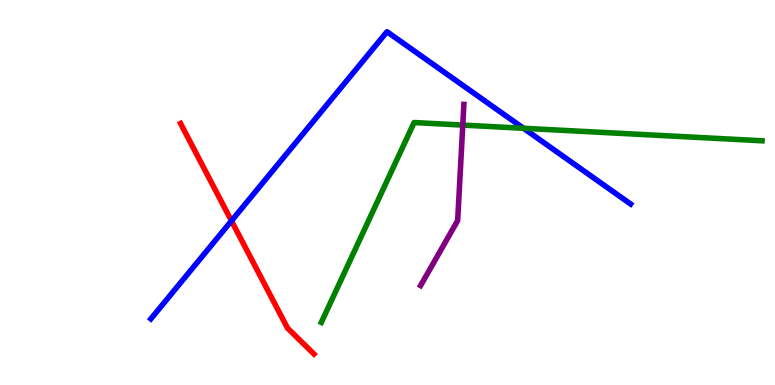[{'lines': ['blue', 'red'], 'intersections': [{'x': 2.99, 'y': 4.26}]}, {'lines': ['green', 'red'], 'intersections': []}, {'lines': ['purple', 'red'], 'intersections': []}, {'lines': ['blue', 'green'], 'intersections': [{'x': 6.76, 'y': 6.67}]}, {'lines': ['blue', 'purple'], 'intersections': []}, {'lines': ['green', 'purple'], 'intersections': [{'x': 5.97, 'y': 6.75}]}]